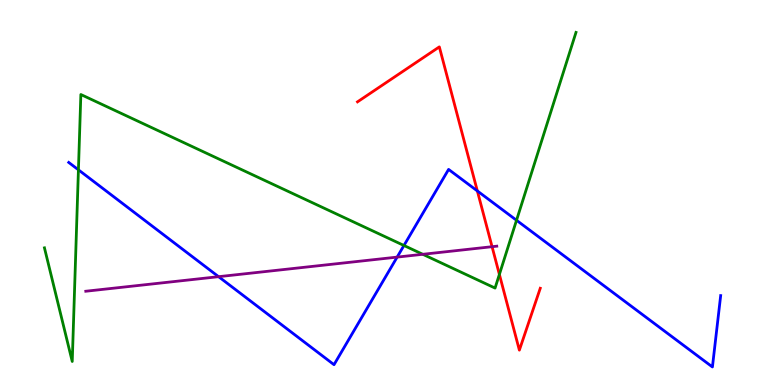[{'lines': ['blue', 'red'], 'intersections': [{'x': 6.16, 'y': 5.04}]}, {'lines': ['green', 'red'], 'intersections': [{'x': 6.44, 'y': 2.87}]}, {'lines': ['purple', 'red'], 'intersections': [{'x': 6.35, 'y': 3.59}]}, {'lines': ['blue', 'green'], 'intersections': [{'x': 1.01, 'y': 5.59}, {'x': 5.21, 'y': 3.62}, {'x': 6.66, 'y': 4.28}]}, {'lines': ['blue', 'purple'], 'intersections': [{'x': 2.82, 'y': 2.81}, {'x': 5.12, 'y': 3.32}]}, {'lines': ['green', 'purple'], 'intersections': [{'x': 5.46, 'y': 3.39}]}]